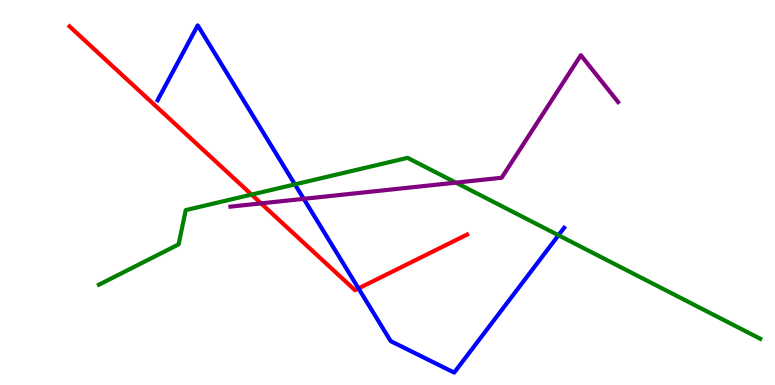[{'lines': ['blue', 'red'], 'intersections': [{'x': 4.63, 'y': 2.51}]}, {'lines': ['green', 'red'], 'intersections': [{'x': 3.25, 'y': 4.95}]}, {'lines': ['purple', 'red'], 'intersections': [{'x': 3.37, 'y': 4.72}]}, {'lines': ['blue', 'green'], 'intersections': [{'x': 3.81, 'y': 5.21}, {'x': 7.21, 'y': 3.89}]}, {'lines': ['blue', 'purple'], 'intersections': [{'x': 3.92, 'y': 4.84}]}, {'lines': ['green', 'purple'], 'intersections': [{'x': 5.88, 'y': 5.26}]}]